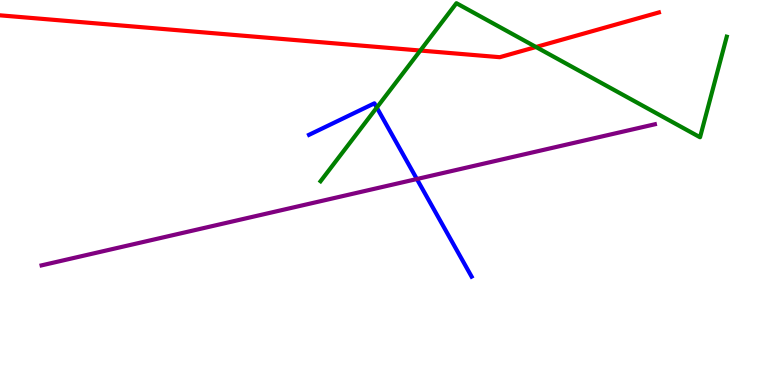[{'lines': ['blue', 'red'], 'intersections': []}, {'lines': ['green', 'red'], 'intersections': [{'x': 5.42, 'y': 8.69}, {'x': 6.92, 'y': 8.78}]}, {'lines': ['purple', 'red'], 'intersections': []}, {'lines': ['blue', 'green'], 'intersections': [{'x': 4.86, 'y': 7.21}]}, {'lines': ['blue', 'purple'], 'intersections': [{'x': 5.38, 'y': 5.35}]}, {'lines': ['green', 'purple'], 'intersections': []}]